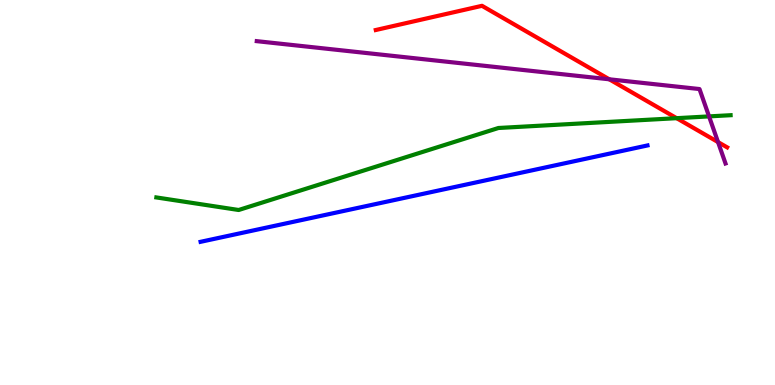[{'lines': ['blue', 'red'], 'intersections': []}, {'lines': ['green', 'red'], 'intersections': [{'x': 8.73, 'y': 6.93}]}, {'lines': ['purple', 'red'], 'intersections': [{'x': 7.86, 'y': 7.94}, {'x': 9.26, 'y': 6.31}]}, {'lines': ['blue', 'green'], 'intersections': []}, {'lines': ['blue', 'purple'], 'intersections': []}, {'lines': ['green', 'purple'], 'intersections': [{'x': 9.15, 'y': 6.98}]}]